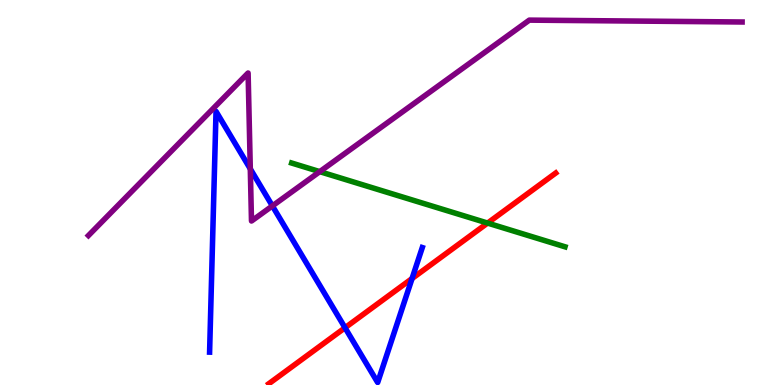[{'lines': ['blue', 'red'], 'intersections': [{'x': 4.45, 'y': 1.49}, {'x': 5.32, 'y': 2.77}]}, {'lines': ['green', 'red'], 'intersections': [{'x': 6.29, 'y': 4.21}]}, {'lines': ['purple', 'red'], 'intersections': []}, {'lines': ['blue', 'green'], 'intersections': []}, {'lines': ['blue', 'purple'], 'intersections': [{'x': 3.23, 'y': 5.61}, {'x': 3.51, 'y': 4.65}]}, {'lines': ['green', 'purple'], 'intersections': [{'x': 4.13, 'y': 5.54}]}]